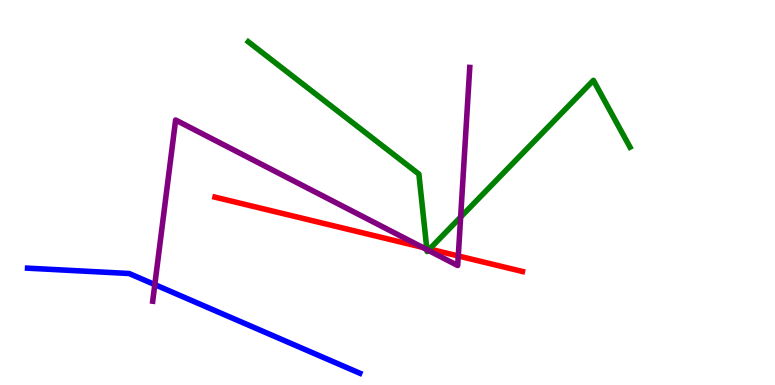[{'lines': ['blue', 'red'], 'intersections': []}, {'lines': ['green', 'red'], 'intersections': [{'x': 5.51, 'y': 3.55}, {'x': 5.54, 'y': 3.53}]}, {'lines': ['purple', 'red'], 'intersections': [{'x': 5.45, 'y': 3.58}, {'x': 5.91, 'y': 3.35}]}, {'lines': ['blue', 'green'], 'intersections': []}, {'lines': ['blue', 'purple'], 'intersections': [{'x': 2.0, 'y': 2.61}]}, {'lines': ['green', 'purple'], 'intersections': [{'x': 5.51, 'y': 3.52}, {'x': 5.53, 'y': 3.5}, {'x': 5.94, 'y': 4.36}]}]